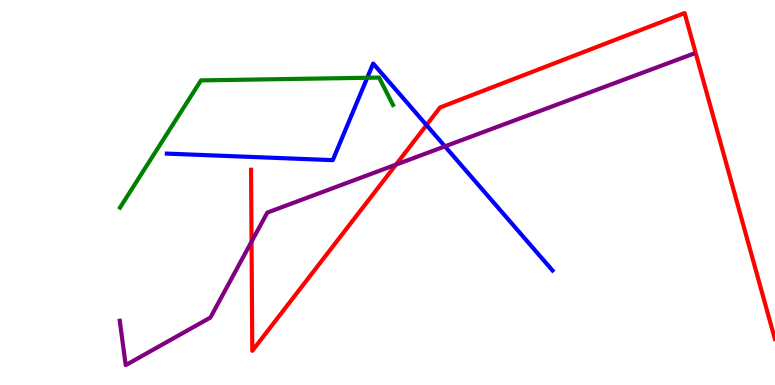[{'lines': ['blue', 'red'], 'intersections': [{'x': 5.5, 'y': 6.75}]}, {'lines': ['green', 'red'], 'intersections': []}, {'lines': ['purple', 'red'], 'intersections': [{'x': 3.25, 'y': 3.72}, {'x': 5.11, 'y': 5.72}]}, {'lines': ['blue', 'green'], 'intersections': [{'x': 4.74, 'y': 7.98}]}, {'lines': ['blue', 'purple'], 'intersections': [{'x': 5.74, 'y': 6.2}]}, {'lines': ['green', 'purple'], 'intersections': []}]